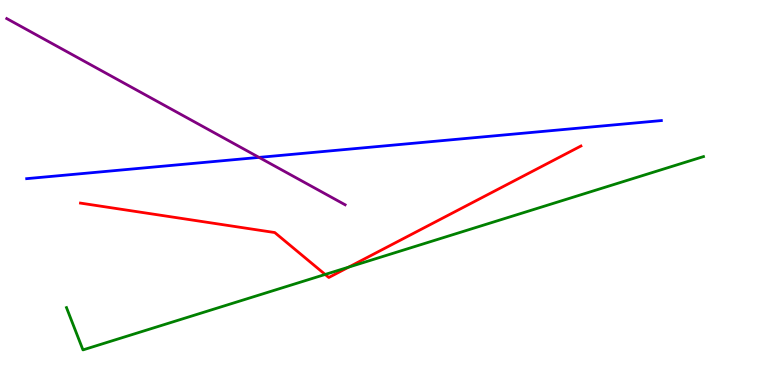[{'lines': ['blue', 'red'], 'intersections': []}, {'lines': ['green', 'red'], 'intersections': [{'x': 4.2, 'y': 2.87}, {'x': 4.5, 'y': 3.06}]}, {'lines': ['purple', 'red'], 'intersections': []}, {'lines': ['blue', 'green'], 'intersections': []}, {'lines': ['blue', 'purple'], 'intersections': [{'x': 3.34, 'y': 5.91}]}, {'lines': ['green', 'purple'], 'intersections': []}]